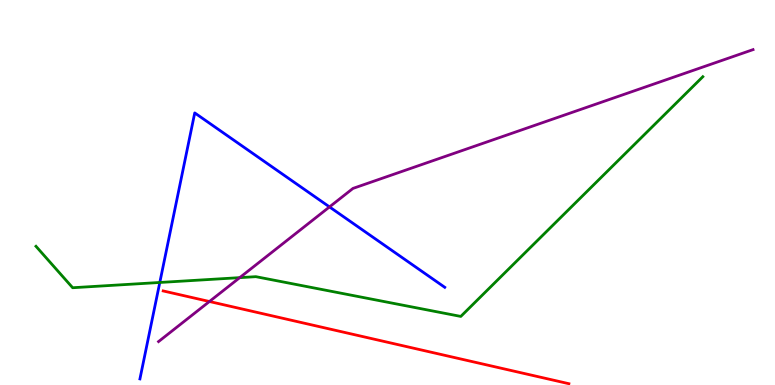[{'lines': ['blue', 'red'], 'intersections': []}, {'lines': ['green', 'red'], 'intersections': []}, {'lines': ['purple', 'red'], 'intersections': [{'x': 2.7, 'y': 2.17}]}, {'lines': ['blue', 'green'], 'intersections': [{'x': 2.06, 'y': 2.66}]}, {'lines': ['blue', 'purple'], 'intersections': [{'x': 4.25, 'y': 4.63}]}, {'lines': ['green', 'purple'], 'intersections': [{'x': 3.09, 'y': 2.79}]}]